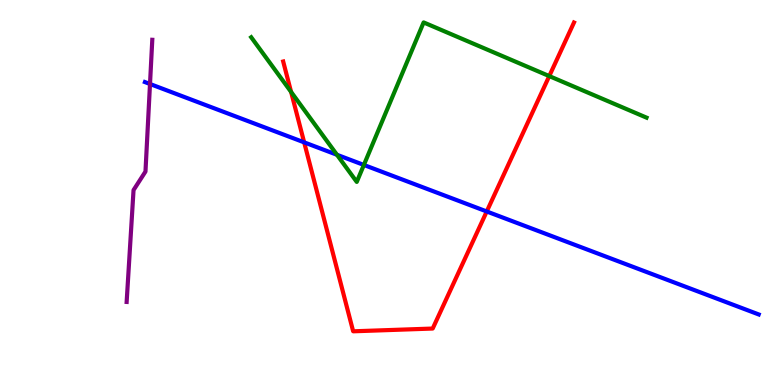[{'lines': ['blue', 'red'], 'intersections': [{'x': 3.92, 'y': 6.3}, {'x': 6.28, 'y': 4.51}]}, {'lines': ['green', 'red'], 'intersections': [{'x': 3.76, 'y': 7.61}, {'x': 7.09, 'y': 8.02}]}, {'lines': ['purple', 'red'], 'intersections': []}, {'lines': ['blue', 'green'], 'intersections': [{'x': 4.35, 'y': 5.98}, {'x': 4.7, 'y': 5.72}]}, {'lines': ['blue', 'purple'], 'intersections': [{'x': 1.94, 'y': 7.82}]}, {'lines': ['green', 'purple'], 'intersections': []}]